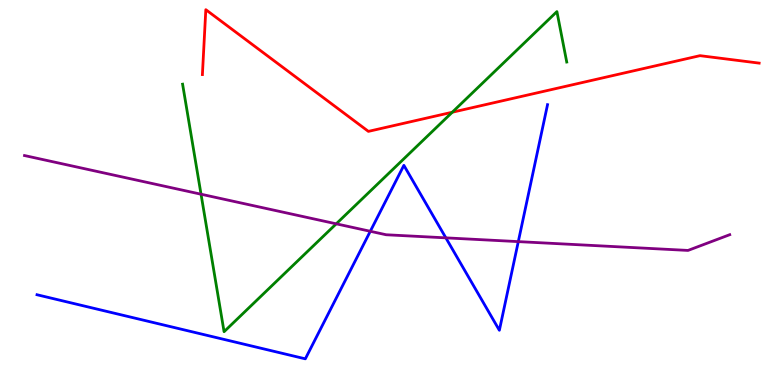[{'lines': ['blue', 'red'], 'intersections': []}, {'lines': ['green', 'red'], 'intersections': [{'x': 5.84, 'y': 7.09}]}, {'lines': ['purple', 'red'], 'intersections': []}, {'lines': ['blue', 'green'], 'intersections': []}, {'lines': ['blue', 'purple'], 'intersections': [{'x': 4.78, 'y': 3.99}, {'x': 5.75, 'y': 3.82}, {'x': 6.69, 'y': 3.72}]}, {'lines': ['green', 'purple'], 'intersections': [{'x': 2.59, 'y': 4.96}, {'x': 4.34, 'y': 4.19}]}]